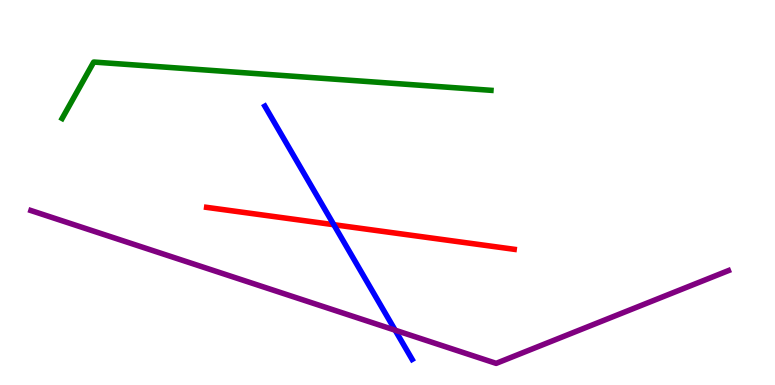[{'lines': ['blue', 'red'], 'intersections': [{'x': 4.31, 'y': 4.16}]}, {'lines': ['green', 'red'], 'intersections': []}, {'lines': ['purple', 'red'], 'intersections': []}, {'lines': ['blue', 'green'], 'intersections': []}, {'lines': ['blue', 'purple'], 'intersections': [{'x': 5.1, 'y': 1.42}]}, {'lines': ['green', 'purple'], 'intersections': []}]